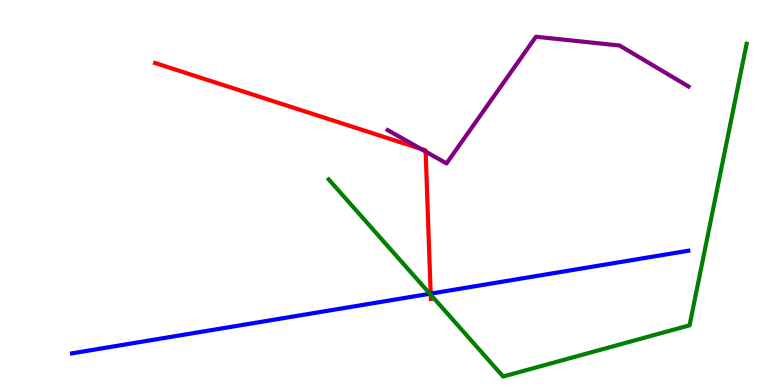[{'lines': ['blue', 'red'], 'intersections': [{'x': 5.56, 'y': 2.37}]}, {'lines': ['green', 'red'], 'intersections': [{'x': 5.56, 'y': 2.35}]}, {'lines': ['purple', 'red'], 'intersections': [{'x': 5.43, 'y': 6.14}, {'x': 5.49, 'y': 6.06}]}, {'lines': ['blue', 'green'], 'intersections': [{'x': 5.55, 'y': 2.37}]}, {'lines': ['blue', 'purple'], 'intersections': []}, {'lines': ['green', 'purple'], 'intersections': []}]